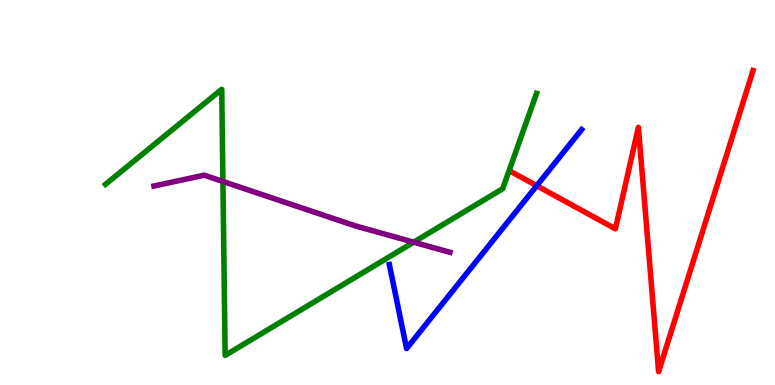[{'lines': ['blue', 'red'], 'intersections': [{'x': 6.93, 'y': 5.18}]}, {'lines': ['green', 'red'], 'intersections': []}, {'lines': ['purple', 'red'], 'intersections': []}, {'lines': ['blue', 'green'], 'intersections': []}, {'lines': ['blue', 'purple'], 'intersections': []}, {'lines': ['green', 'purple'], 'intersections': [{'x': 2.88, 'y': 5.29}, {'x': 5.34, 'y': 3.71}]}]